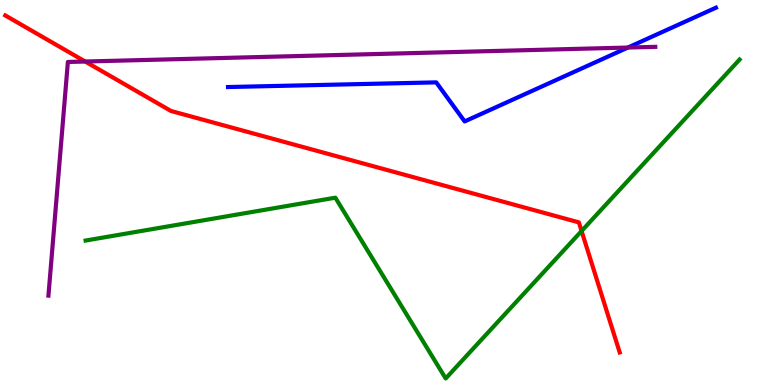[{'lines': ['blue', 'red'], 'intersections': []}, {'lines': ['green', 'red'], 'intersections': [{'x': 7.5, 'y': 4.0}]}, {'lines': ['purple', 'red'], 'intersections': [{'x': 1.1, 'y': 8.4}]}, {'lines': ['blue', 'green'], 'intersections': []}, {'lines': ['blue', 'purple'], 'intersections': [{'x': 8.1, 'y': 8.76}]}, {'lines': ['green', 'purple'], 'intersections': []}]